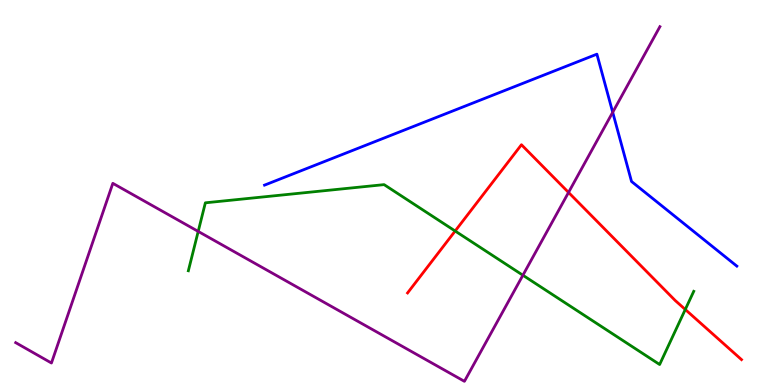[{'lines': ['blue', 'red'], 'intersections': []}, {'lines': ['green', 'red'], 'intersections': [{'x': 5.87, 'y': 4.0}, {'x': 8.84, 'y': 1.96}]}, {'lines': ['purple', 'red'], 'intersections': [{'x': 7.34, 'y': 5.0}]}, {'lines': ['blue', 'green'], 'intersections': []}, {'lines': ['blue', 'purple'], 'intersections': [{'x': 7.91, 'y': 7.08}]}, {'lines': ['green', 'purple'], 'intersections': [{'x': 2.56, 'y': 3.99}, {'x': 6.75, 'y': 2.85}]}]